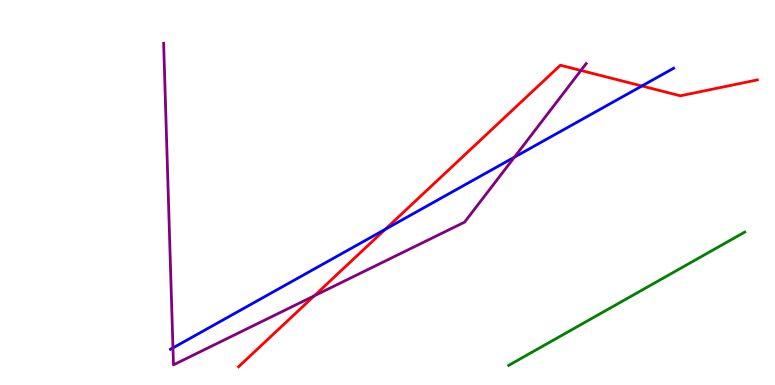[{'lines': ['blue', 'red'], 'intersections': [{'x': 4.97, 'y': 4.04}, {'x': 8.28, 'y': 7.77}]}, {'lines': ['green', 'red'], 'intersections': []}, {'lines': ['purple', 'red'], 'intersections': [{'x': 4.06, 'y': 2.32}, {'x': 7.5, 'y': 8.17}]}, {'lines': ['blue', 'green'], 'intersections': []}, {'lines': ['blue', 'purple'], 'intersections': [{'x': 2.23, 'y': 0.964}, {'x': 6.64, 'y': 5.92}]}, {'lines': ['green', 'purple'], 'intersections': []}]